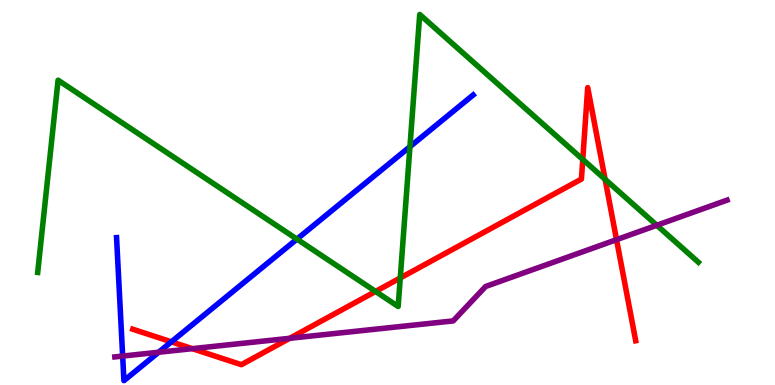[{'lines': ['blue', 'red'], 'intersections': [{'x': 2.21, 'y': 1.12}]}, {'lines': ['green', 'red'], 'intersections': [{'x': 4.85, 'y': 2.43}, {'x': 5.16, 'y': 2.78}, {'x': 7.52, 'y': 5.86}, {'x': 7.81, 'y': 5.34}]}, {'lines': ['purple', 'red'], 'intersections': [{'x': 2.48, 'y': 0.944}, {'x': 3.74, 'y': 1.21}, {'x': 7.96, 'y': 3.77}]}, {'lines': ['blue', 'green'], 'intersections': [{'x': 3.83, 'y': 3.79}, {'x': 5.29, 'y': 6.19}]}, {'lines': ['blue', 'purple'], 'intersections': [{'x': 1.58, 'y': 0.752}, {'x': 2.05, 'y': 0.851}]}, {'lines': ['green', 'purple'], 'intersections': [{'x': 8.47, 'y': 4.15}]}]